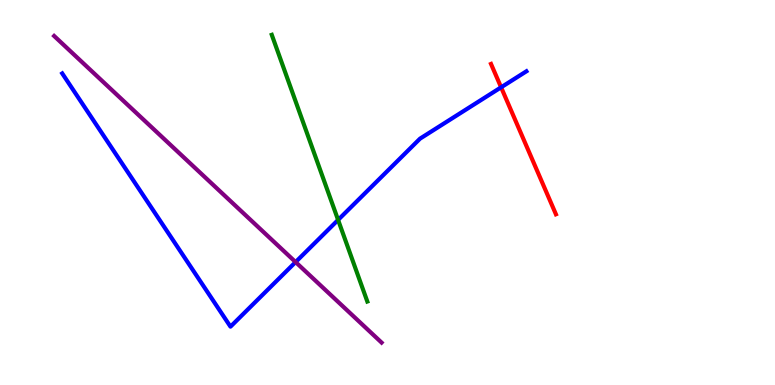[{'lines': ['blue', 'red'], 'intersections': [{'x': 6.47, 'y': 7.73}]}, {'lines': ['green', 'red'], 'intersections': []}, {'lines': ['purple', 'red'], 'intersections': []}, {'lines': ['blue', 'green'], 'intersections': [{'x': 4.36, 'y': 4.29}]}, {'lines': ['blue', 'purple'], 'intersections': [{'x': 3.81, 'y': 3.19}]}, {'lines': ['green', 'purple'], 'intersections': []}]